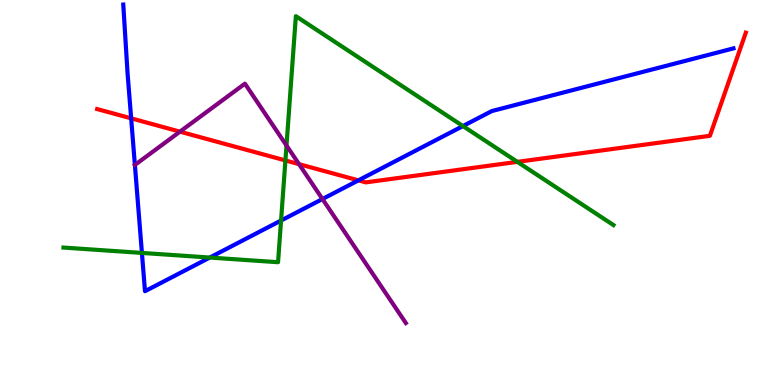[{'lines': ['blue', 'red'], 'intersections': [{'x': 1.69, 'y': 6.93}, {'x': 4.62, 'y': 5.32}]}, {'lines': ['green', 'red'], 'intersections': [{'x': 3.68, 'y': 5.83}, {'x': 6.68, 'y': 5.8}]}, {'lines': ['purple', 'red'], 'intersections': [{'x': 2.32, 'y': 6.58}, {'x': 3.86, 'y': 5.74}]}, {'lines': ['blue', 'green'], 'intersections': [{'x': 1.83, 'y': 3.43}, {'x': 2.71, 'y': 3.31}, {'x': 3.63, 'y': 4.27}, {'x': 5.97, 'y': 6.73}]}, {'lines': ['blue', 'purple'], 'intersections': [{'x': 4.16, 'y': 4.83}]}, {'lines': ['green', 'purple'], 'intersections': [{'x': 3.7, 'y': 6.22}]}]